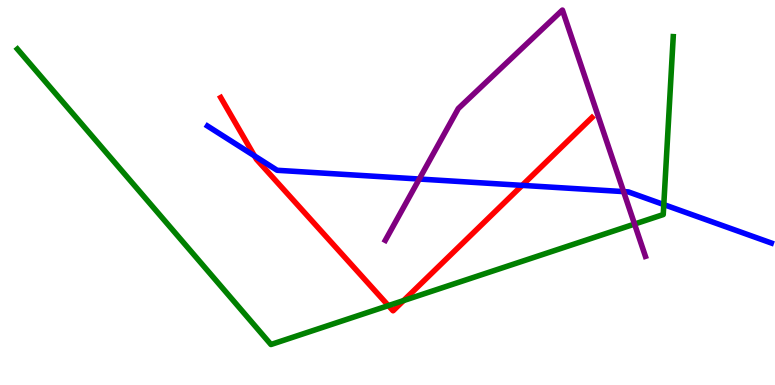[{'lines': ['blue', 'red'], 'intersections': [{'x': 3.28, 'y': 5.95}, {'x': 6.74, 'y': 5.19}]}, {'lines': ['green', 'red'], 'intersections': [{'x': 5.01, 'y': 2.06}, {'x': 5.21, 'y': 2.19}]}, {'lines': ['purple', 'red'], 'intersections': []}, {'lines': ['blue', 'green'], 'intersections': [{'x': 8.57, 'y': 4.69}]}, {'lines': ['blue', 'purple'], 'intersections': [{'x': 5.41, 'y': 5.35}, {'x': 8.05, 'y': 5.02}]}, {'lines': ['green', 'purple'], 'intersections': [{'x': 8.19, 'y': 4.18}]}]